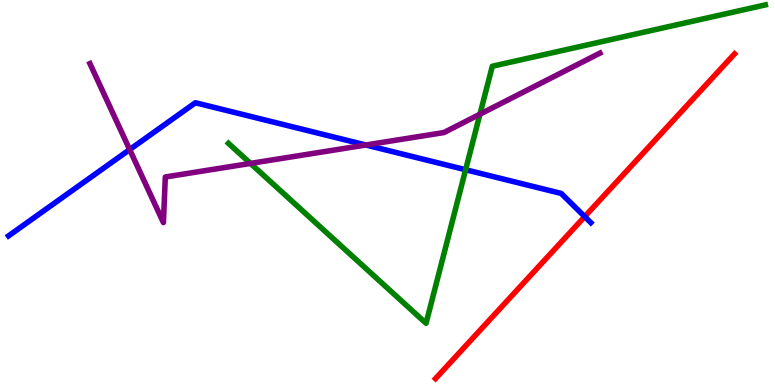[{'lines': ['blue', 'red'], 'intersections': [{'x': 7.54, 'y': 4.37}]}, {'lines': ['green', 'red'], 'intersections': []}, {'lines': ['purple', 'red'], 'intersections': []}, {'lines': ['blue', 'green'], 'intersections': [{'x': 6.01, 'y': 5.59}]}, {'lines': ['blue', 'purple'], 'intersections': [{'x': 1.67, 'y': 6.11}, {'x': 4.72, 'y': 6.23}]}, {'lines': ['green', 'purple'], 'intersections': [{'x': 3.23, 'y': 5.76}, {'x': 6.19, 'y': 7.03}]}]